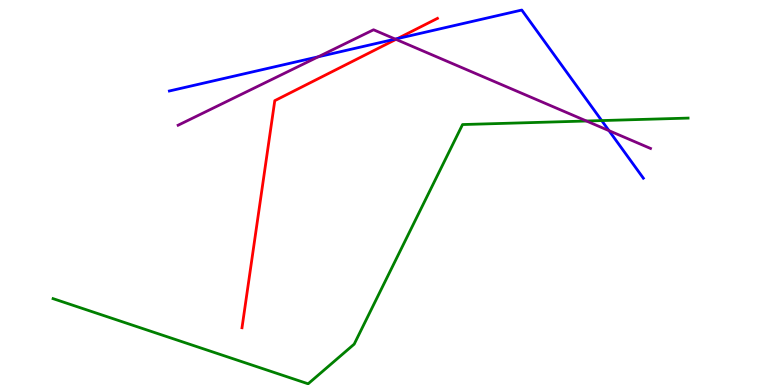[{'lines': ['blue', 'red'], 'intersections': [{'x': 5.13, 'y': 9.0}]}, {'lines': ['green', 'red'], 'intersections': []}, {'lines': ['purple', 'red'], 'intersections': [{'x': 5.11, 'y': 8.98}]}, {'lines': ['blue', 'green'], 'intersections': [{'x': 7.76, 'y': 6.87}]}, {'lines': ['blue', 'purple'], 'intersections': [{'x': 4.11, 'y': 8.52}, {'x': 5.1, 'y': 8.98}, {'x': 7.86, 'y': 6.61}]}, {'lines': ['green', 'purple'], 'intersections': [{'x': 7.57, 'y': 6.86}]}]